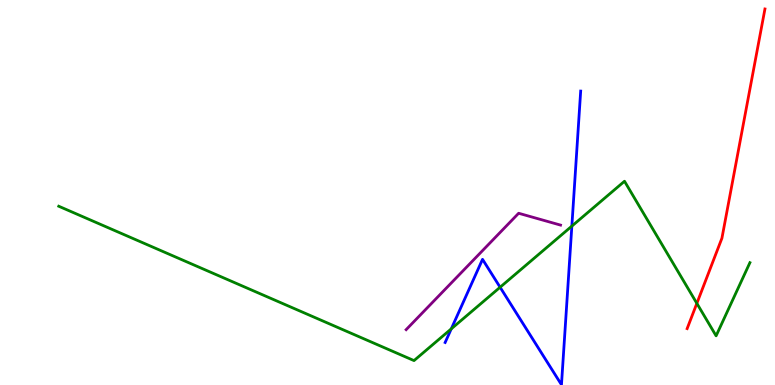[{'lines': ['blue', 'red'], 'intersections': []}, {'lines': ['green', 'red'], 'intersections': [{'x': 8.99, 'y': 2.12}]}, {'lines': ['purple', 'red'], 'intersections': []}, {'lines': ['blue', 'green'], 'intersections': [{'x': 5.82, 'y': 1.46}, {'x': 6.45, 'y': 2.54}, {'x': 7.38, 'y': 4.13}]}, {'lines': ['blue', 'purple'], 'intersections': []}, {'lines': ['green', 'purple'], 'intersections': []}]